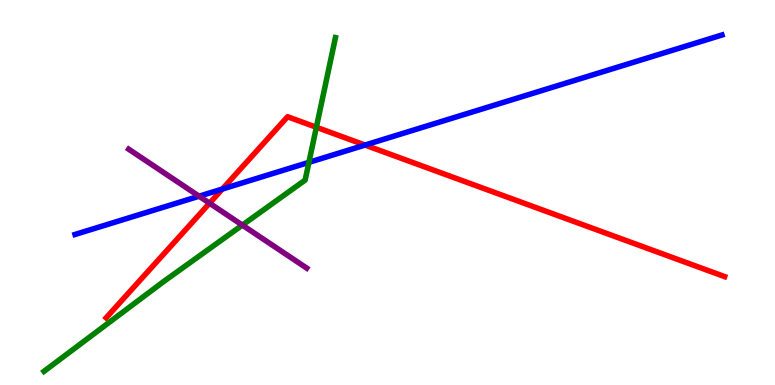[{'lines': ['blue', 'red'], 'intersections': [{'x': 2.87, 'y': 5.09}, {'x': 4.71, 'y': 6.23}]}, {'lines': ['green', 'red'], 'intersections': [{'x': 4.08, 'y': 6.69}]}, {'lines': ['purple', 'red'], 'intersections': [{'x': 2.7, 'y': 4.72}]}, {'lines': ['blue', 'green'], 'intersections': [{'x': 3.99, 'y': 5.78}]}, {'lines': ['blue', 'purple'], 'intersections': [{'x': 2.57, 'y': 4.9}]}, {'lines': ['green', 'purple'], 'intersections': [{'x': 3.13, 'y': 4.15}]}]